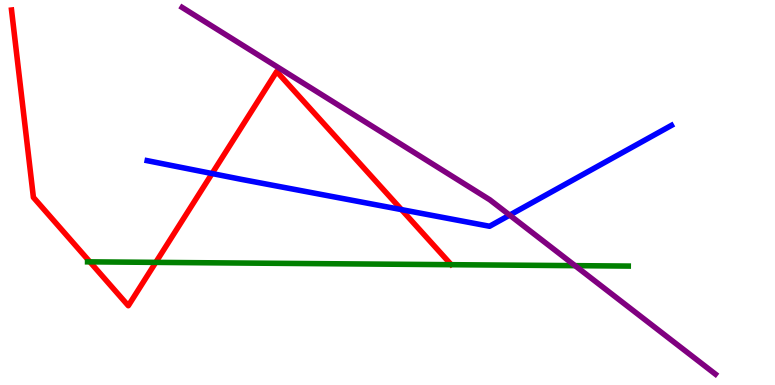[{'lines': ['blue', 'red'], 'intersections': [{'x': 2.74, 'y': 5.49}, {'x': 5.18, 'y': 4.56}]}, {'lines': ['green', 'red'], 'intersections': [{'x': 1.16, 'y': 3.2}, {'x': 2.01, 'y': 3.19}]}, {'lines': ['purple', 'red'], 'intersections': []}, {'lines': ['blue', 'green'], 'intersections': []}, {'lines': ['blue', 'purple'], 'intersections': [{'x': 6.58, 'y': 4.41}]}, {'lines': ['green', 'purple'], 'intersections': [{'x': 7.42, 'y': 3.1}]}]